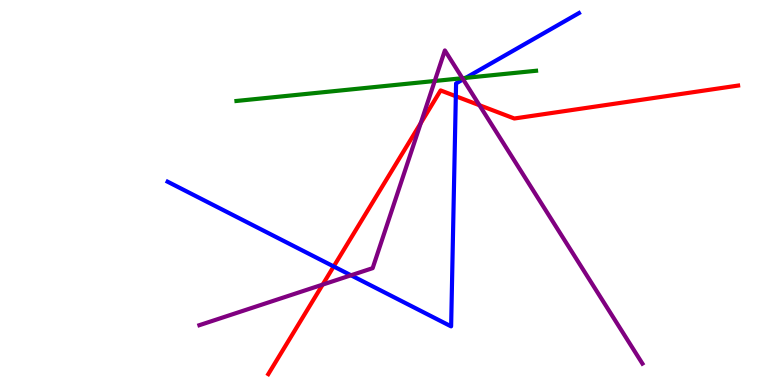[{'lines': ['blue', 'red'], 'intersections': [{'x': 4.31, 'y': 3.08}, {'x': 5.88, 'y': 7.5}]}, {'lines': ['green', 'red'], 'intersections': []}, {'lines': ['purple', 'red'], 'intersections': [{'x': 4.16, 'y': 2.61}, {'x': 5.43, 'y': 6.8}, {'x': 6.19, 'y': 7.27}]}, {'lines': ['blue', 'green'], 'intersections': [{'x': 6.01, 'y': 7.98}]}, {'lines': ['blue', 'purple'], 'intersections': [{'x': 4.53, 'y': 2.85}, {'x': 5.98, 'y': 7.94}]}, {'lines': ['green', 'purple'], 'intersections': [{'x': 5.61, 'y': 7.9}, {'x': 5.97, 'y': 7.97}]}]